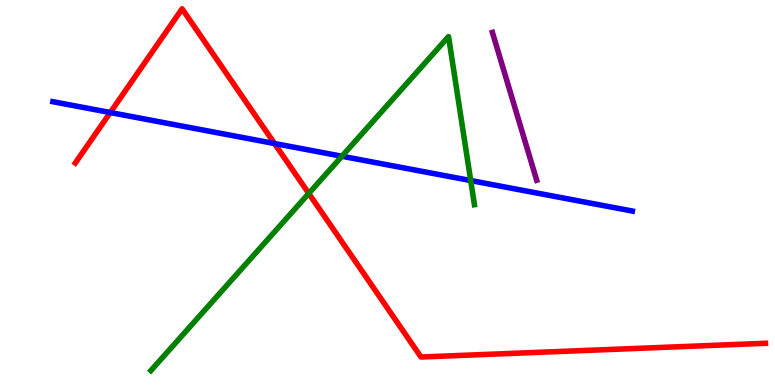[{'lines': ['blue', 'red'], 'intersections': [{'x': 1.42, 'y': 7.08}, {'x': 3.54, 'y': 6.27}]}, {'lines': ['green', 'red'], 'intersections': [{'x': 3.98, 'y': 4.98}]}, {'lines': ['purple', 'red'], 'intersections': []}, {'lines': ['blue', 'green'], 'intersections': [{'x': 4.41, 'y': 5.94}, {'x': 6.07, 'y': 5.31}]}, {'lines': ['blue', 'purple'], 'intersections': []}, {'lines': ['green', 'purple'], 'intersections': []}]